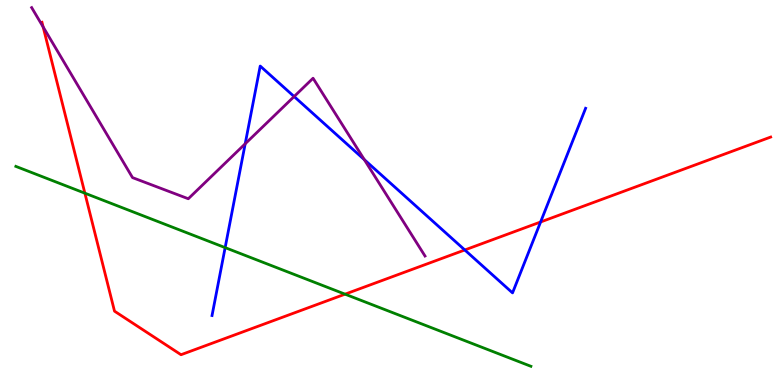[{'lines': ['blue', 'red'], 'intersections': [{'x': 6.0, 'y': 3.51}, {'x': 6.98, 'y': 4.23}]}, {'lines': ['green', 'red'], 'intersections': [{'x': 1.1, 'y': 4.98}, {'x': 4.45, 'y': 2.36}]}, {'lines': ['purple', 'red'], 'intersections': [{'x': 0.557, 'y': 9.3}]}, {'lines': ['blue', 'green'], 'intersections': [{'x': 2.91, 'y': 3.57}]}, {'lines': ['blue', 'purple'], 'intersections': [{'x': 3.16, 'y': 6.27}, {'x': 3.8, 'y': 7.49}, {'x': 4.7, 'y': 5.85}]}, {'lines': ['green', 'purple'], 'intersections': []}]